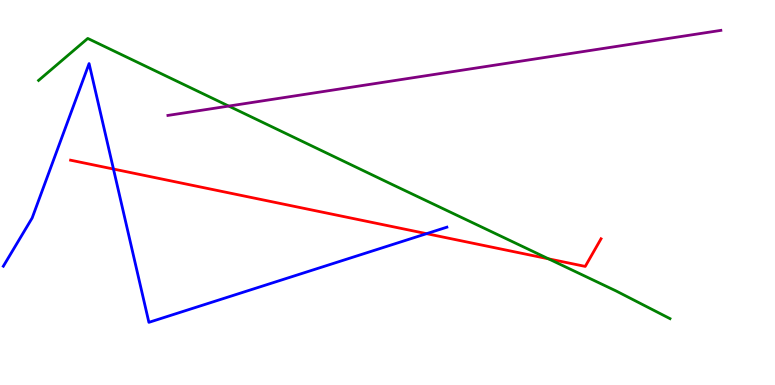[{'lines': ['blue', 'red'], 'intersections': [{'x': 1.46, 'y': 5.61}, {'x': 5.5, 'y': 3.93}]}, {'lines': ['green', 'red'], 'intersections': [{'x': 7.08, 'y': 3.28}]}, {'lines': ['purple', 'red'], 'intersections': []}, {'lines': ['blue', 'green'], 'intersections': []}, {'lines': ['blue', 'purple'], 'intersections': []}, {'lines': ['green', 'purple'], 'intersections': [{'x': 2.95, 'y': 7.24}]}]